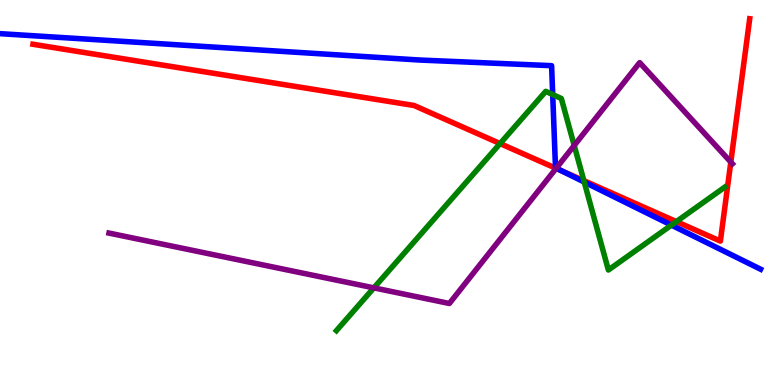[{'lines': ['blue', 'red'], 'intersections': [{'x': 7.24, 'y': 5.57}]}, {'lines': ['green', 'red'], 'intersections': [{'x': 6.45, 'y': 6.27}, {'x': 7.53, 'y': 5.31}, {'x': 8.73, 'y': 4.24}]}, {'lines': ['purple', 'red'], 'intersections': [{'x': 7.18, 'y': 5.63}, {'x': 9.43, 'y': 5.79}]}, {'lines': ['blue', 'green'], 'intersections': [{'x': 7.13, 'y': 7.54}, {'x': 7.54, 'y': 5.27}, {'x': 8.66, 'y': 4.15}]}, {'lines': ['blue', 'purple'], 'intersections': [{'x': 7.18, 'y': 5.63}]}, {'lines': ['green', 'purple'], 'intersections': [{'x': 4.82, 'y': 2.52}, {'x': 7.41, 'y': 6.22}]}]